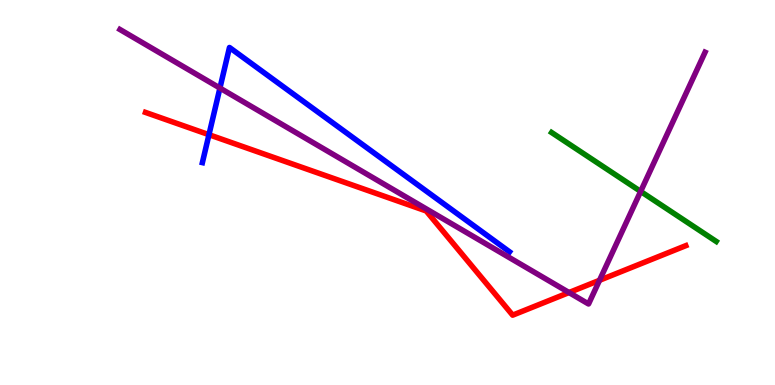[{'lines': ['blue', 'red'], 'intersections': [{'x': 2.7, 'y': 6.5}]}, {'lines': ['green', 'red'], 'intersections': []}, {'lines': ['purple', 'red'], 'intersections': [{'x': 7.34, 'y': 2.4}, {'x': 7.74, 'y': 2.72}]}, {'lines': ['blue', 'green'], 'intersections': []}, {'lines': ['blue', 'purple'], 'intersections': [{'x': 2.84, 'y': 7.71}]}, {'lines': ['green', 'purple'], 'intersections': [{'x': 8.27, 'y': 5.03}]}]